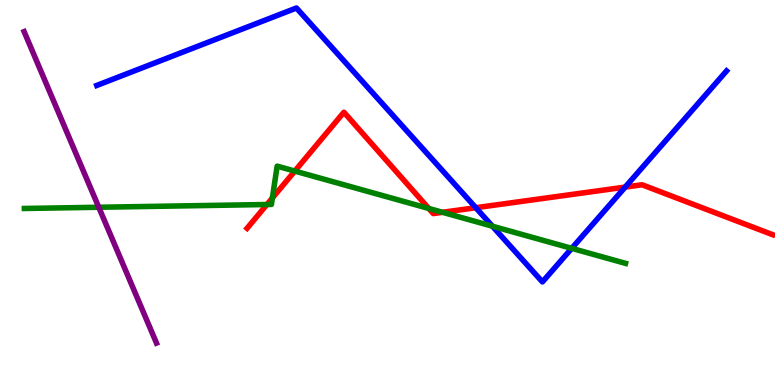[{'lines': ['blue', 'red'], 'intersections': [{'x': 6.14, 'y': 4.6}, {'x': 8.07, 'y': 5.14}]}, {'lines': ['green', 'red'], 'intersections': [{'x': 3.44, 'y': 4.69}, {'x': 3.51, 'y': 4.86}, {'x': 3.8, 'y': 5.56}, {'x': 5.53, 'y': 4.59}, {'x': 5.71, 'y': 4.49}]}, {'lines': ['purple', 'red'], 'intersections': []}, {'lines': ['blue', 'green'], 'intersections': [{'x': 6.35, 'y': 4.12}, {'x': 7.38, 'y': 3.55}]}, {'lines': ['blue', 'purple'], 'intersections': []}, {'lines': ['green', 'purple'], 'intersections': [{'x': 1.27, 'y': 4.62}]}]